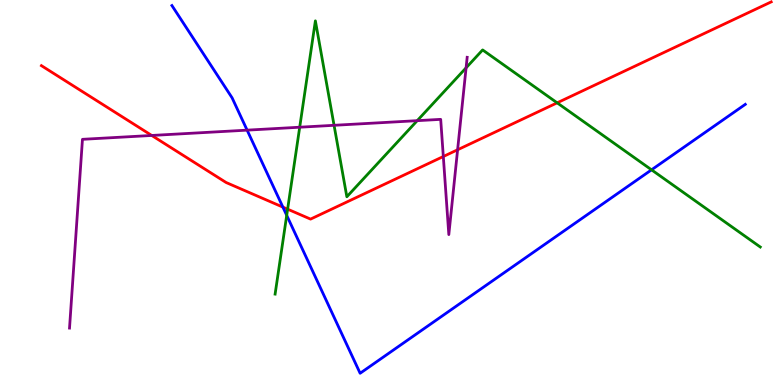[{'lines': ['blue', 'red'], 'intersections': [{'x': 3.65, 'y': 4.62}]}, {'lines': ['green', 'red'], 'intersections': [{'x': 3.71, 'y': 4.57}, {'x': 7.19, 'y': 7.33}]}, {'lines': ['purple', 'red'], 'intersections': [{'x': 1.96, 'y': 6.48}, {'x': 5.72, 'y': 5.93}, {'x': 5.9, 'y': 6.11}]}, {'lines': ['blue', 'green'], 'intersections': [{'x': 3.7, 'y': 4.41}, {'x': 8.41, 'y': 5.59}]}, {'lines': ['blue', 'purple'], 'intersections': [{'x': 3.19, 'y': 6.62}]}, {'lines': ['green', 'purple'], 'intersections': [{'x': 3.87, 'y': 6.7}, {'x': 4.31, 'y': 6.75}, {'x': 5.38, 'y': 6.87}, {'x': 6.01, 'y': 8.24}]}]